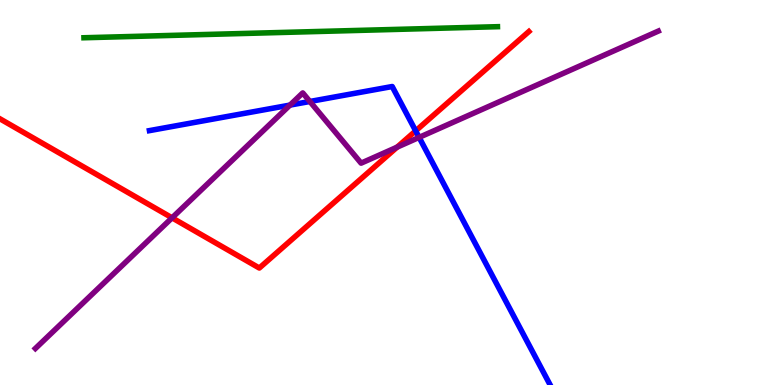[{'lines': ['blue', 'red'], 'intersections': [{'x': 5.36, 'y': 6.6}]}, {'lines': ['green', 'red'], 'intersections': []}, {'lines': ['purple', 'red'], 'intersections': [{'x': 2.22, 'y': 4.34}, {'x': 5.12, 'y': 6.18}]}, {'lines': ['blue', 'green'], 'intersections': []}, {'lines': ['blue', 'purple'], 'intersections': [{'x': 3.74, 'y': 7.27}, {'x': 4.0, 'y': 7.36}, {'x': 5.41, 'y': 6.43}]}, {'lines': ['green', 'purple'], 'intersections': []}]